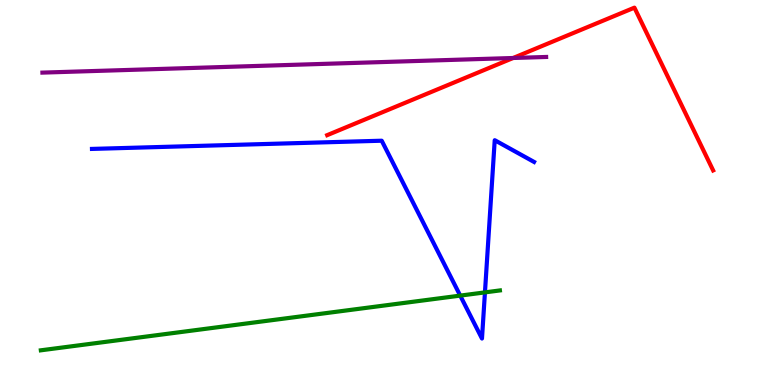[{'lines': ['blue', 'red'], 'intersections': []}, {'lines': ['green', 'red'], 'intersections': []}, {'lines': ['purple', 'red'], 'intersections': [{'x': 6.62, 'y': 8.49}]}, {'lines': ['blue', 'green'], 'intersections': [{'x': 5.94, 'y': 2.32}, {'x': 6.26, 'y': 2.41}]}, {'lines': ['blue', 'purple'], 'intersections': []}, {'lines': ['green', 'purple'], 'intersections': []}]